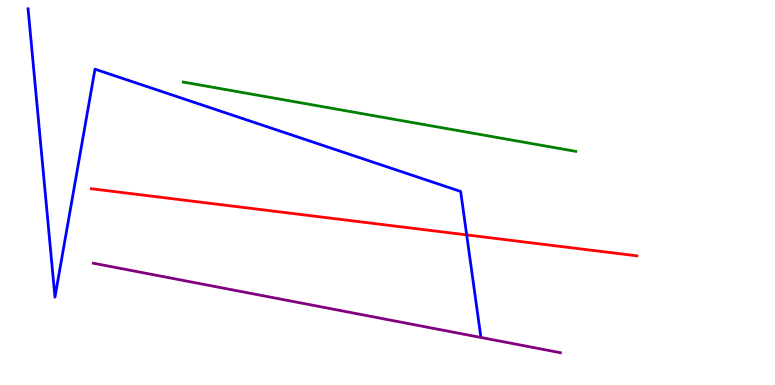[{'lines': ['blue', 'red'], 'intersections': [{'x': 6.02, 'y': 3.9}]}, {'lines': ['green', 'red'], 'intersections': []}, {'lines': ['purple', 'red'], 'intersections': []}, {'lines': ['blue', 'green'], 'intersections': []}, {'lines': ['blue', 'purple'], 'intersections': []}, {'lines': ['green', 'purple'], 'intersections': []}]